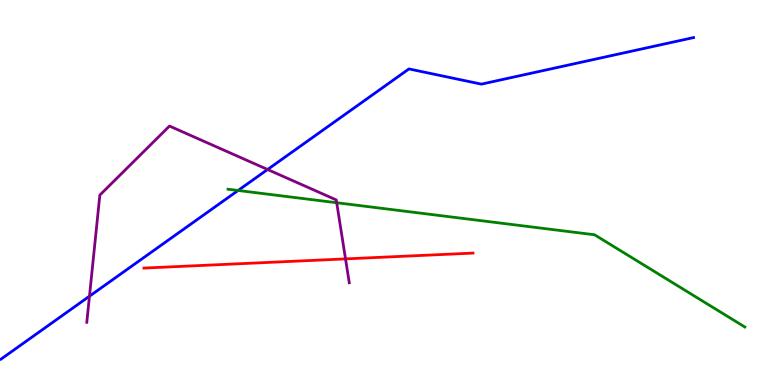[{'lines': ['blue', 'red'], 'intersections': []}, {'lines': ['green', 'red'], 'intersections': []}, {'lines': ['purple', 'red'], 'intersections': [{'x': 4.46, 'y': 3.28}]}, {'lines': ['blue', 'green'], 'intersections': [{'x': 3.07, 'y': 5.05}]}, {'lines': ['blue', 'purple'], 'intersections': [{'x': 1.15, 'y': 2.31}, {'x': 3.45, 'y': 5.6}]}, {'lines': ['green', 'purple'], 'intersections': [{'x': 4.34, 'y': 4.73}]}]